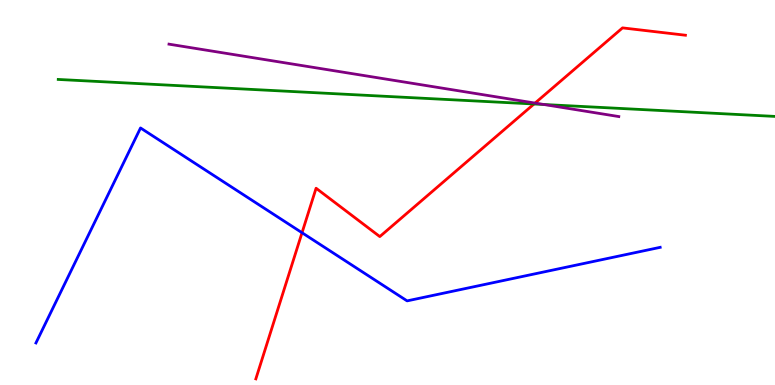[{'lines': ['blue', 'red'], 'intersections': [{'x': 3.9, 'y': 3.96}]}, {'lines': ['green', 'red'], 'intersections': [{'x': 6.89, 'y': 7.3}]}, {'lines': ['purple', 'red'], 'intersections': [{'x': 6.9, 'y': 7.32}]}, {'lines': ['blue', 'green'], 'intersections': []}, {'lines': ['blue', 'purple'], 'intersections': []}, {'lines': ['green', 'purple'], 'intersections': [{'x': 7.02, 'y': 7.29}]}]